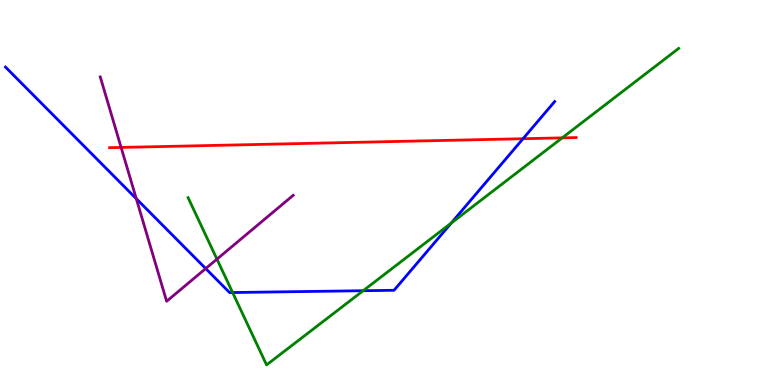[{'lines': ['blue', 'red'], 'intersections': [{'x': 6.75, 'y': 6.4}]}, {'lines': ['green', 'red'], 'intersections': [{'x': 7.25, 'y': 6.42}]}, {'lines': ['purple', 'red'], 'intersections': [{'x': 1.56, 'y': 6.17}]}, {'lines': ['blue', 'green'], 'intersections': [{'x': 3.0, 'y': 2.4}, {'x': 4.69, 'y': 2.45}, {'x': 5.82, 'y': 4.21}]}, {'lines': ['blue', 'purple'], 'intersections': [{'x': 1.76, 'y': 4.84}, {'x': 2.65, 'y': 3.02}]}, {'lines': ['green', 'purple'], 'intersections': [{'x': 2.8, 'y': 3.27}]}]